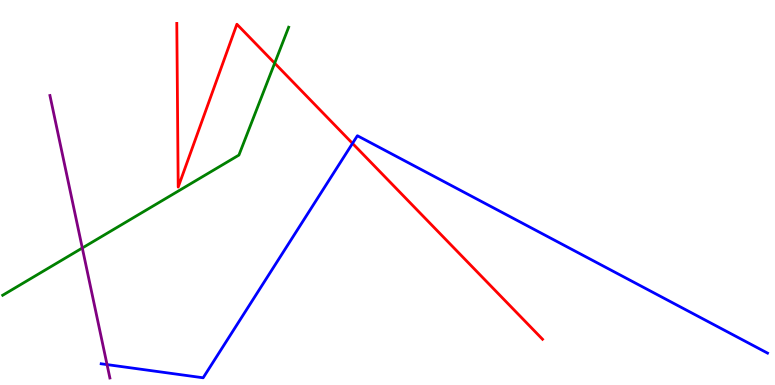[{'lines': ['blue', 'red'], 'intersections': [{'x': 4.55, 'y': 6.28}]}, {'lines': ['green', 'red'], 'intersections': [{'x': 3.54, 'y': 8.36}]}, {'lines': ['purple', 'red'], 'intersections': []}, {'lines': ['blue', 'green'], 'intersections': []}, {'lines': ['blue', 'purple'], 'intersections': [{'x': 1.38, 'y': 0.53}]}, {'lines': ['green', 'purple'], 'intersections': [{'x': 1.06, 'y': 3.56}]}]